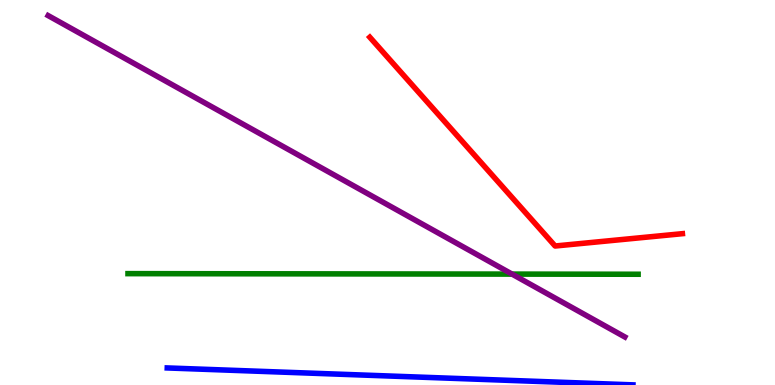[{'lines': ['blue', 'red'], 'intersections': []}, {'lines': ['green', 'red'], 'intersections': []}, {'lines': ['purple', 'red'], 'intersections': []}, {'lines': ['blue', 'green'], 'intersections': []}, {'lines': ['blue', 'purple'], 'intersections': []}, {'lines': ['green', 'purple'], 'intersections': [{'x': 6.61, 'y': 2.88}]}]